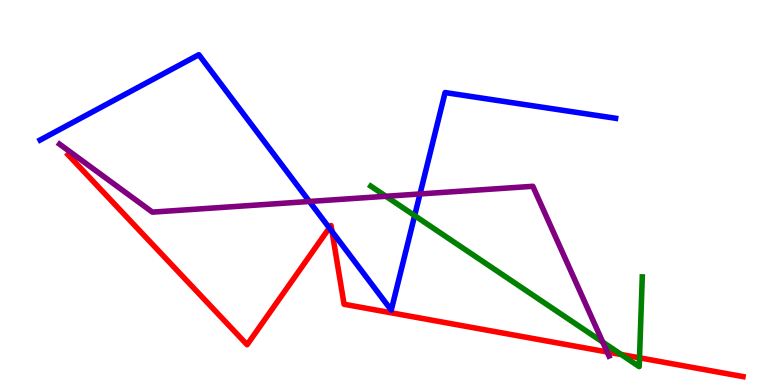[{'lines': ['blue', 'red'], 'intersections': [{'x': 4.25, 'y': 4.08}, {'x': 4.28, 'y': 3.99}]}, {'lines': ['green', 'red'], 'intersections': [{'x': 8.02, 'y': 0.792}, {'x': 8.25, 'y': 0.706}]}, {'lines': ['purple', 'red'], 'intersections': [{'x': 7.83, 'y': 0.858}]}, {'lines': ['blue', 'green'], 'intersections': [{'x': 5.35, 'y': 4.4}]}, {'lines': ['blue', 'purple'], 'intersections': [{'x': 3.99, 'y': 4.77}, {'x': 5.42, 'y': 4.96}]}, {'lines': ['green', 'purple'], 'intersections': [{'x': 4.98, 'y': 4.9}, {'x': 7.78, 'y': 1.11}]}]